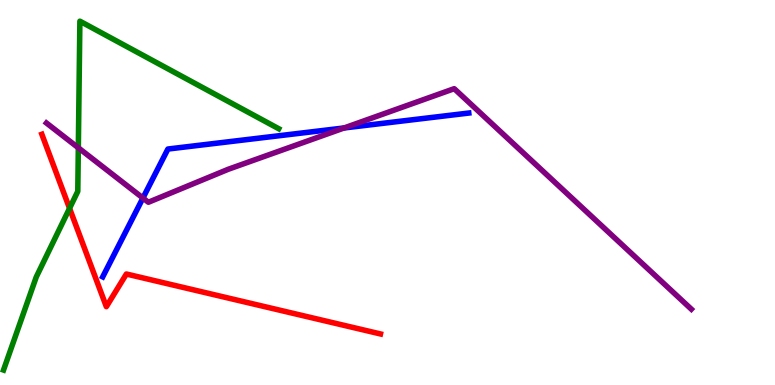[{'lines': ['blue', 'red'], 'intersections': []}, {'lines': ['green', 'red'], 'intersections': [{'x': 0.897, 'y': 4.59}]}, {'lines': ['purple', 'red'], 'intersections': []}, {'lines': ['blue', 'green'], 'intersections': []}, {'lines': ['blue', 'purple'], 'intersections': [{'x': 1.84, 'y': 4.86}, {'x': 4.44, 'y': 6.68}]}, {'lines': ['green', 'purple'], 'intersections': [{'x': 1.01, 'y': 6.16}]}]